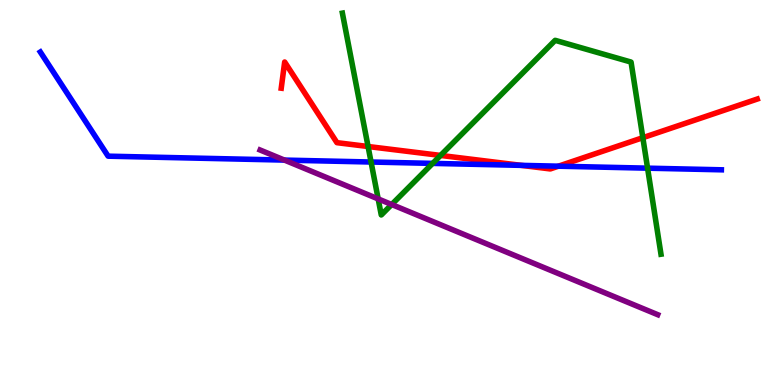[{'lines': ['blue', 'red'], 'intersections': [{'x': 6.73, 'y': 5.7}, {'x': 7.21, 'y': 5.68}]}, {'lines': ['green', 'red'], 'intersections': [{'x': 4.75, 'y': 6.19}, {'x': 5.68, 'y': 5.96}, {'x': 8.29, 'y': 6.42}]}, {'lines': ['purple', 'red'], 'intersections': []}, {'lines': ['blue', 'green'], 'intersections': [{'x': 4.79, 'y': 5.79}, {'x': 5.58, 'y': 5.76}, {'x': 8.36, 'y': 5.63}]}, {'lines': ['blue', 'purple'], 'intersections': [{'x': 3.67, 'y': 5.84}]}, {'lines': ['green', 'purple'], 'intersections': [{'x': 4.88, 'y': 4.83}, {'x': 5.05, 'y': 4.69}]}]